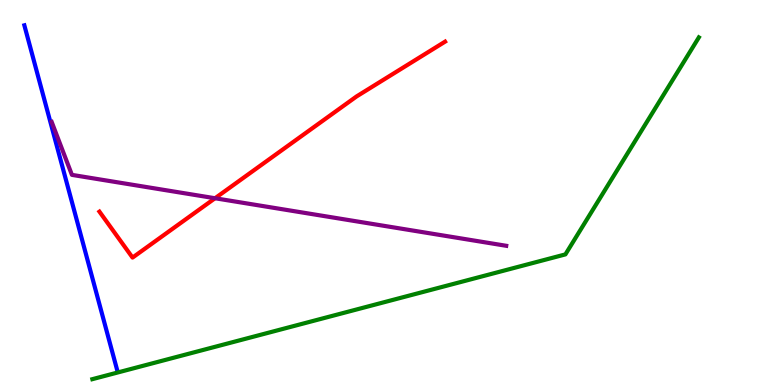[{'lines': ['blue', 'red'], 'intersections': []}, {'lines': ['green', 'red'], 'intersections': []}, {'lines': ['purple', 'red'], 'intersections': [{'x': 2.77, 'y': 4.85}]}, {'lines': ['blue', 'green'], 'intersections': []}, {'lines': ['blue', 'purple'], 'intersections': []}, {'lines': ['green', 'purple'], 'intersections': []}]